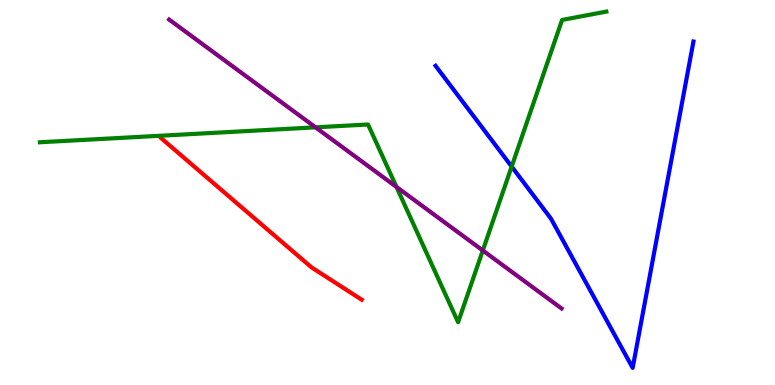[{'lines': ['blue', 'red'], 'intersections': []}, {'lines': ['green', 'red'], 'intersections': []}, {'lines': ['purple', 'red'], 'intersections': []}, {'lines': ['blue', 'green'], 'intersections': [{'x': 6.6, 'y': 5.67}]}, {'lines': ['blue', 'purple'], 'intersections': []}, {'lines': ['green', 'purple'], 'intersections': [{'x': 4.07, 'y': 6.69}, {'x': 5.12, 'y': 5.14}, {'x': 6.23, 'y': 3.49}]}]